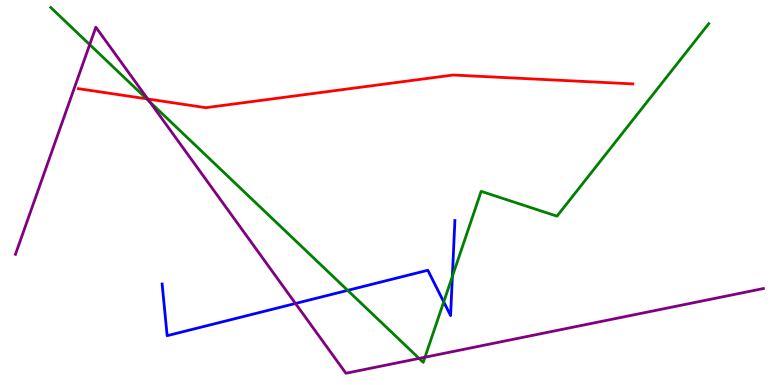[{'lines': ['blue', 'red'], 'intersections': []}, {'lines': ['green', 'red'], 'intersections': [{'x': 1.89, 'y': 7.43}]}, {'lines': ['purple', 'red'], 'intersections': [{'x': 1.91, 'y': 7.43}]}, {'lines': ['blue', 'green'], 'intersections': [{'x': 4.49, 'y': 2.46}, {'x': 5.73, 'y': 2.16}, {'x': 5.84, 'y': 2.82}]}, {'lines': ['blue', 'purple'], 'intersections': [{'x': 3.81, 'y': 2.12}]}, {'lines': ['green', 'purple'], 'intersections': [{'x': 1.16, 'y': 8.84}, {'x': 1.93, 'y': 7.35}, {'x': 5.41, 'y': 0.691}, {'x': 5.48, 'y': 0.722}]}]